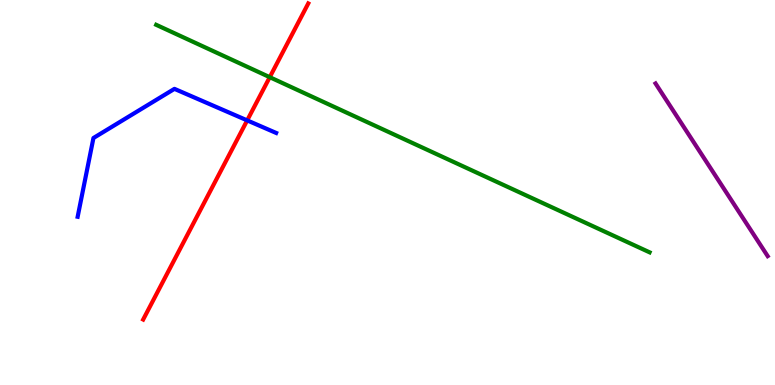[{'lines': ['blue', 'red'], 'intersections': [{'x': 3.19, 'y': 6.87}]}, {'lines': ['green', 'red'], 'intersections': [{'x': 3.48, 'y': 8.0}]}, {'lines': ['purple', 'red'], 'intersections': []}, {'lines': ['blue', 'green'], 'intersections': []}, {'lines': ['blue', 'purple'], 'intersections': []}, {'lines': ['green', 'purple'], 'intersections': []}]